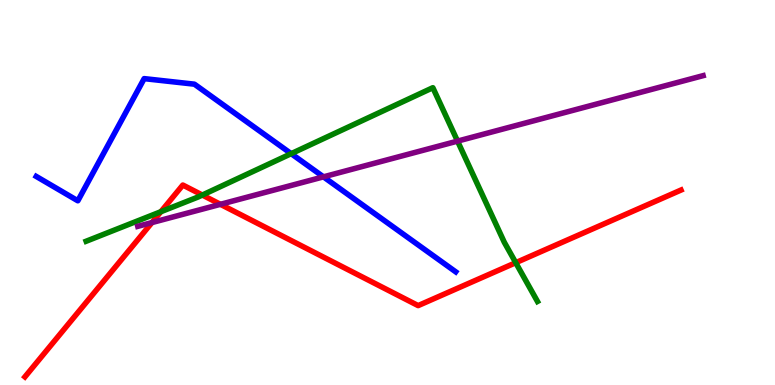[{'lines': ['blue', 'red'], 'intersections': []}, {'lines': ['green', 'red'], 'intersections': [{'x': 2.08, 'y': 4.5}, {'x': 2.61, 'y': 4.93}, {'x': 6.65, 'y': 3.18}]}, {'lines': ['purple', 'red'], 'intersections': [{'x': 1.96, 'y': 4.22}, {'x': 2.84, 'y': 4.69}]}, {'lines': ['blue', 'green'], 'intersections': [{'x': 3.76, 'y': 6.01}]}, {'lines': ['blue', 'purple'], 'intersections': [{'x': 4.17, 'y': 5.41}]}, {'lines': ['green', 'purple'], 'intersections': [{'x': 5.9, 'y': 6.33}]}]